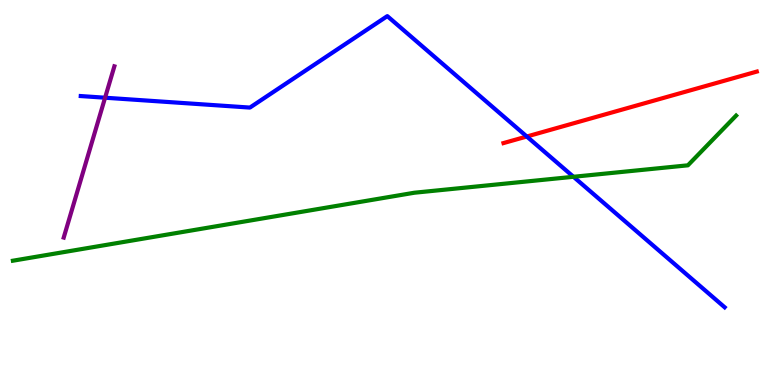[{'lines': ['blue', 'red'], 'intersections': [{'x': 6.8, 'y': 6.45}]}, {'lines': ['green', 'red'], 'intersections': []}, {'lines': ['purple', 'red'], 'intersections': []}, {'lines': ['blue', 'green'], 'intersections': [{'x': 7.4, 'y': 5.41}]}, {'lines': ['blue', 'purple'], 'intersections': [{'x': 1.36, 'y': 7.46}]}, {'lines': ['green', 'purple'], 'intersections': []}]